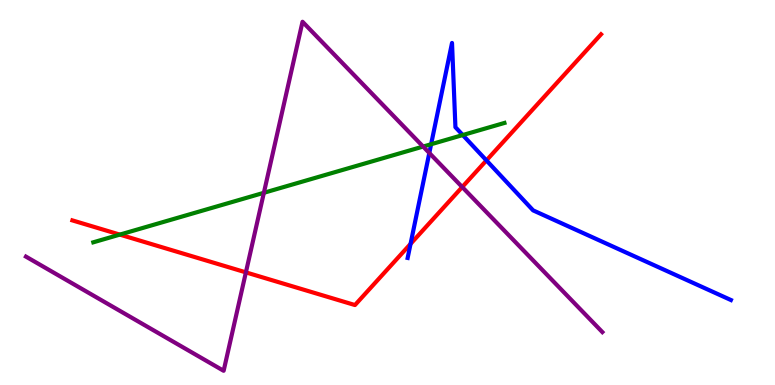[{'lines': ['blue', 'red'], 'intersections': [{'x': 5.3, 'y': 3.67}, {'x': 6.28, 'y': 5.83}]}, {'lines': ['green', 'red'], 'intersections': [{'x': 1.55, 'y': 3.91}]}, {'lines': ['purple', 'red'], 'intersections': [{'x': 3.17, 'y': 2.93}, {'x': 5.96, 'y': 5.14}]}, {'lines': ['blue', 'green'], 'intersections': [{'x': 5.56, 'y': 6.25}, {'x': 5.97, 'y': 6.49}]}, {'lines': ['blue', 'purple'], 'intersections': [{'x': 5.54, 'y': 6.03}]}, {'lines': ['green', 'purple'], 'intersections': [{'x': 3.4, 'y': 4.99}, {'x': 5.46, 'y': 6.19}]}]